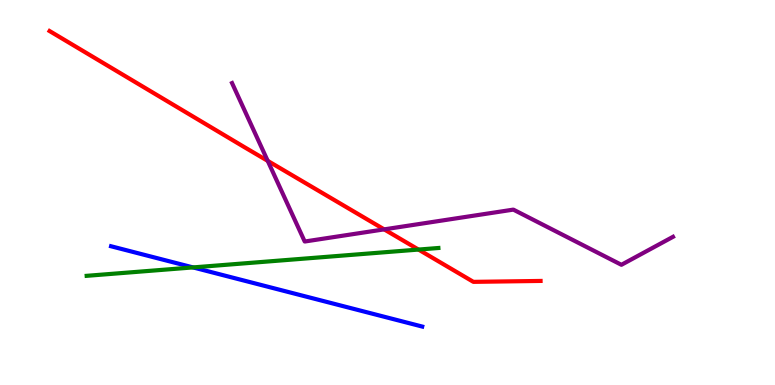[{'lines': ['blue', 'red'], 'intersections': []}, {'lines': ['green', 'red'], 'intersections': [{'x': 5.4, 'y': 3.52}]}, {'lines': ['purple', 'red'], 'intersections': [{'x': 3.45, 'y': 5.82}, {'x': 4.96, 'y': 4.04}]}, {'lines': ['blue', 'green'], 'intersections': [{'x': 2.49, 'y': 3.05}]}, {'lines': ['blue', 'purple'], 'intersections': []}, {'lines': ['green', 'purple'], 'intersections': []}]